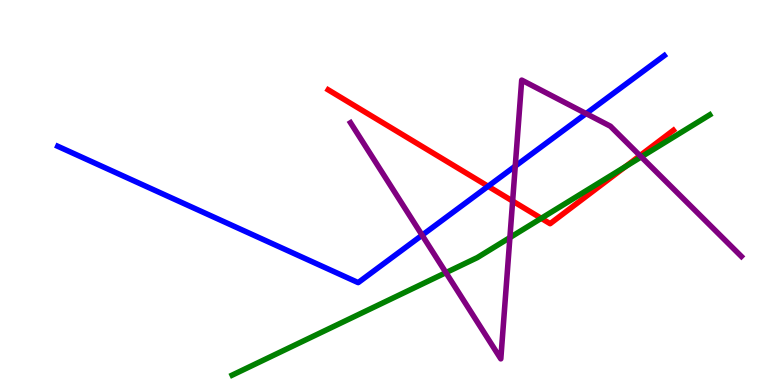[{'lines': ['blue', 'red'], 'intersections': [{'x': 6.3, 'y': 5.16}]}, {'lines': ['green', 'red'], 'intersections': [{'x': 6.98, 'y': 4.33}, {'x': 8.07, 'y': 5.67}]}, {'lines': ['purple', 'red'], 'intersections': [{'x': 6.61, 'y': 4.78}, {'x': 8.26, 'y': 5.96}]}, {'lines': ['blue', 'green'], 'intersections': []}, {'lines': ['blue', 'purple'], 'intersections': [{'x': 5.45, 'y': 3.89}, {'x': 6.65, 'y': 5.69}, {'x': 7.56, 'y': 7.05}]}, {'lines': ['green', 'purple'], 'intersections': [{'x': 5.75, 'y': 2.92}, {'x': 6.58, 'y': 3.83}, {'x': 8.27, 'y': 5.92}]}]